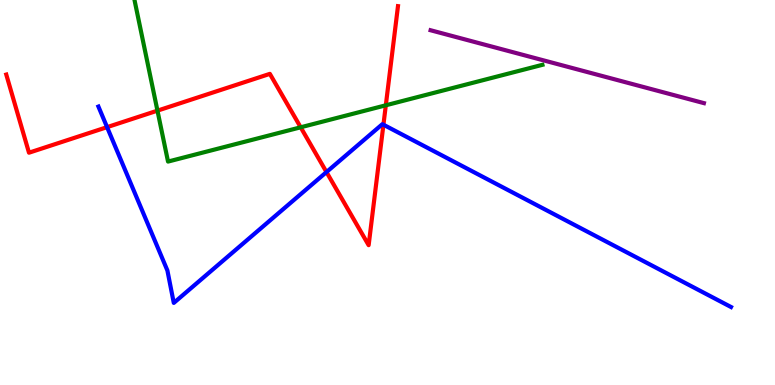[{'lines': ['blue', 'red'], 'intersections': [{'x': 1.38, 'y': 6.7}, {'x': 4.21, 'y': 5.53}, {'x': 4.95, 'y': 6.76}]}, {'lines': ['green', 'red'], 'intersections': [{'x': 2.03, 'y': 7.13}, {'x': 3.88, 'y': 6.69}, {'x': 4.98, 'y': 7.27}]}, {'lines': ['purple', 'red'], 'intersections': []}, {'lines': ['blue', 'green'], 'intersections': []}, {'lines': ['blue', 'purple'], 'intersections': []}, {'lines': ['green', 'purple'], 'intersections': []}]